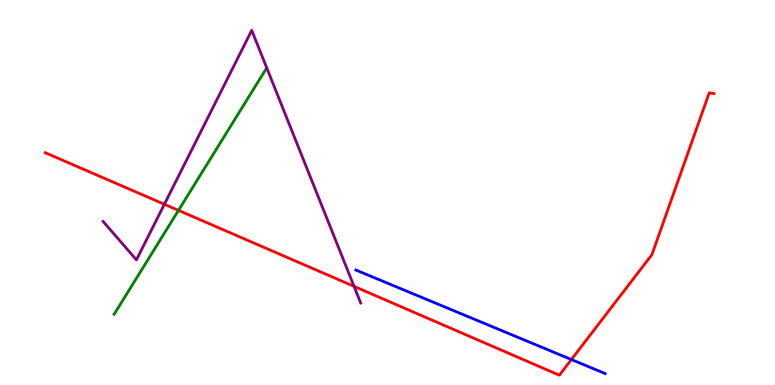[{'lines': ['blue', 'red'], 'intersections': [{'x': 7.37, 'y': 0.661}]}, {'lines': ['green', 'red'], 'intersections': [{'x': 2.3, 'y': 4.54}]}, {'lines': ['purple', 'red'], 'intersections': [{'x': 2.12, 'y': 4.69}, {'x': 4.57, 'y': 2.56}]}, {'lines': ['blue', 'green'], 'intersections': []}, {'lines': ['blue', 'purple'], 'intersections': []}, {'lines': ['green', 'purple'], 'intersections': []}]